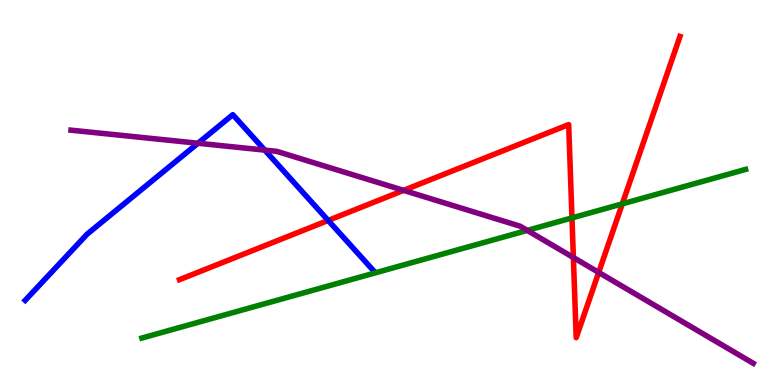[{'lines': ['blue', 'red'], 'intersections': [{'x': 4.23, 'y': 4.27}]}, {'lines': ['green', 'red'], 'intersections': [{'x': 7.38, 'y': 4.34}, {'x': 8.03, 'y': 4.71}]}, {'lines': ['purple', 'red'], 'intersections': [{'x': 5.21, 'y': 5.06}, {'x': 7.4, 'y': 3.31}, {'x': 7.73, 'y': 2.92}]}, {'lines': ['blue', 'green'], 'intersections': []}, {'lines': ['blue', 'purple'], 'intersections': [{'x': 2.55, 'y': 6.28}, {'x': 3.42, 'y': 6.1}]}, {'lines': ['green', 'purple'], 'intersections': [{'x': 6.8, 'y': 4.02}]}]